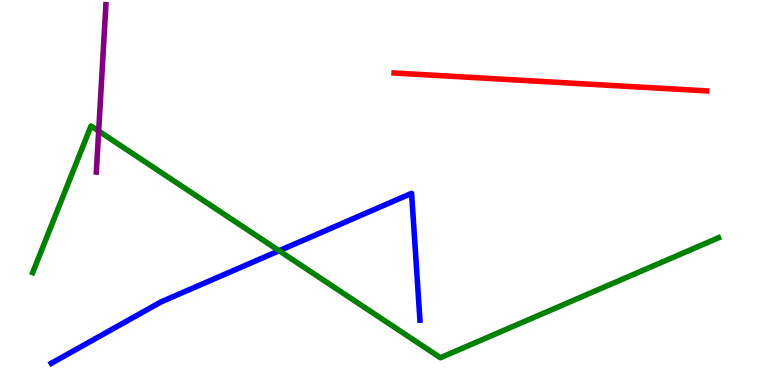[{'lines': ['blue', 'red'], 'intersections': []}, {'lines': ['green', 'red'], 'intersections': []}, {'lines': ['purple', 'red'], 'intersections': []}, {'lines': ['blue', 'green'], 'intersections': [{'x': 3.6, 'y': 3.49}]}, {'lines': ['blue', 'purple'], 'intersections': []}, {'lines': ['green', 'purple'], 'intersections': [{'x': 1.27, 'y': 6.6}]}]